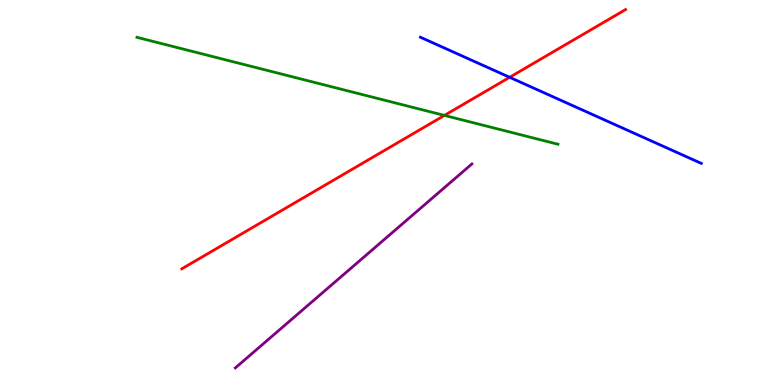[{'lines': ['blue', 'red'], 'intersections': [{'x': 6.58, 'y': 7.99}]}, {'lines': ['green', 'red'], 'intersections': [{'x': 5.73, 'y': 7.0}]}, {'lines': ['purple', 'red'], 'intersections': []}, {'lines': ['blue', 'green'], 'intersections': []}, {'lines': ['blue', 'purple'], 'intersections': []}, {'lines': ['green', 'purple'], 'intersections': []}]